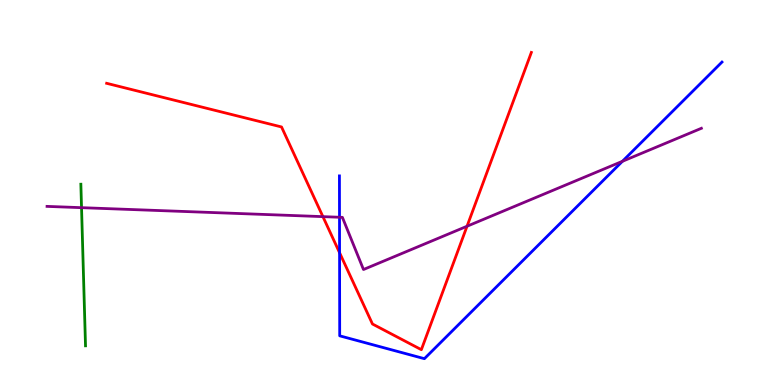[{'lines': ['blue', 'red'], 'intersections': [{'x': 4.38, 'y': 3.44}]}, {'lines': ['green', 'red'], 'intersections': []}, {'lines': ['purple', 'red'], 'intersections': [{'x': 4.17, 'y': 4.37}, {'x': 6.03, 'y': 4.12}]}, {'lines': ['blue', 'green'], 'intersections': []}, {'lines': ['blue', 'purple'], 'intersections': [{'x': 4.38, 'y': 4.36}, {'x': 8.03, 'y': 5.81}]}, {'lines': ['green', 'purple'], 'intersections': [{'x': 1.05, 'y': 4.61}]}]